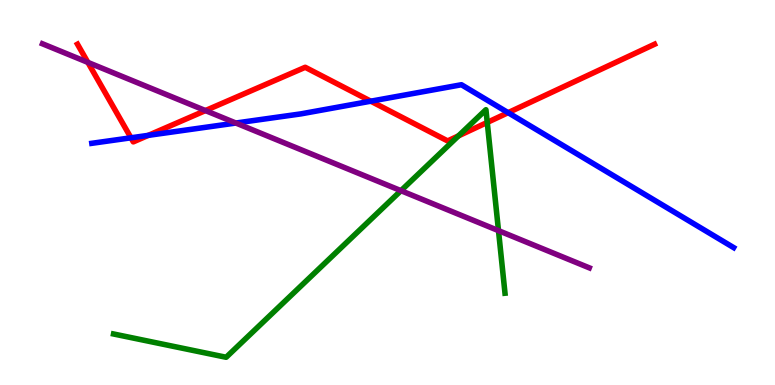[{'lines': ['blue', 'red'], 'intersections': [{'x': 1.69, 'y': 6.42}, {'x': 1.91, 'y': 6.48}, {'x': 4.78, 'y': 7.37}, {'x': 6.56, 'y': 7.07}]}, {'lines': ['green', 'red'], 'intersections': [{'x': 5.92, 'y': 6.47}, {'x': 6.29, 'y': 6.82}]}, {'lines': ['purple', 'red'], 'intersections': [{'x': 1.13, 'y': 8.38}, {'x': 2.65, 'y': 7.13}]}, {'lines': ['blue', 'green'], 'intersections': []}, {'lines': ['blue', 'purple'], 'intersections': [{'x': 3.04, 'y': 6.8}]}, {'lines': ['green', 'purple'], 'intersections': [{'x': 5.17, 'y': 5.05}, {'x': 6.43, 'y': 4.01}]}]